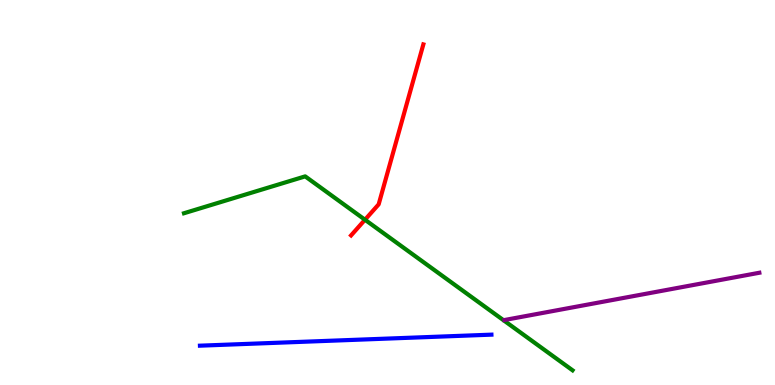[{'lines': ['blue', 'red'], 'intersections': []}, {'lines': ['green', 'red'], 'intersections': [{'x': 4.71, 'y': 4.29}]}, {'lines': ['purple', 'red'], 'intersections': []}, {'lines': ['blue', 'green'], 'intersections': []}, {'lines': ['blue', 'purple'], 'intersections': []}, {'lines': ['green', 'purple'], 'intersections': []}]